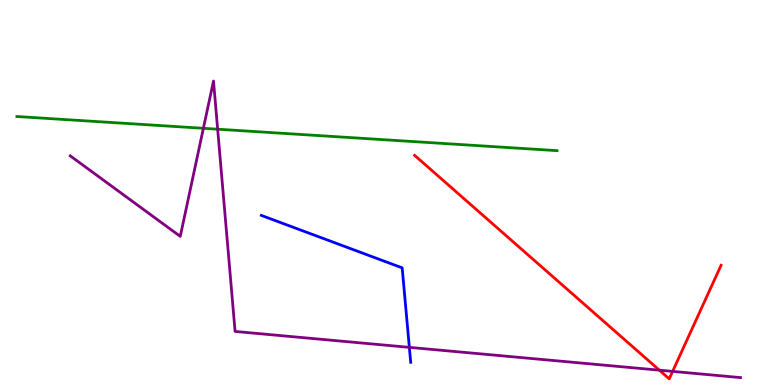[{'lines': ['blue', 'red'], 'intersections': []}, {'lines': ['green', 'red'], 'intersections': []}, {'lines': ['purple', 'red'], 'intersections': [{'x': 8.51, 'y': 0.385}, {'x': 8.68, 'y': 0.353}]}, {'lines': ['blue', 'green'], 'intersections': []}, {'lines': ['blue', 'purple'], 'intersections': [{'x': 5.28, 'y': 0.978}]}, {'lines': ['green', 'purple'], 'intersections': [{'x': 2.62, 'y': 6.67}, {'x': 2.81, 'y': 6.64}]}]